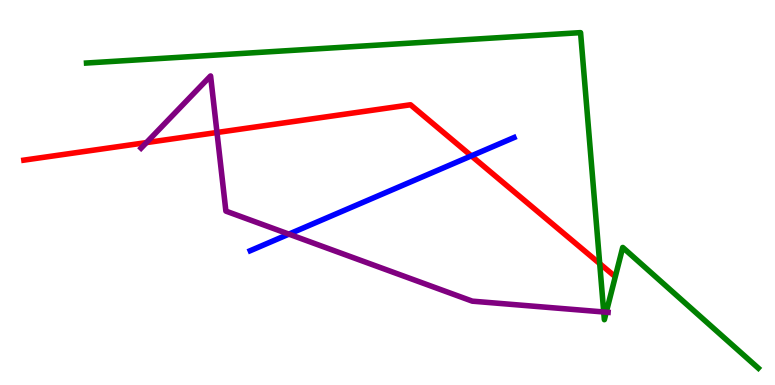[{'lines': ['blue', 'red'], 'intersections': [{'x': 6.08, 'y': 5.95}]}, {'lines': ['green', 'red'], 'intersections': [{'x': 7.74, 'y': 3.15}]}, {'lines': ['purple', 'red'], 'intersections': [{'x': 1.89, 'y': 6.3}, {'x': 2.8, 'y': 6.56}]}, {'lines': ['blue', 'green'], 'intersections': []}, {'lines': ['blue', 'purple'], 'intersections': [{'x': 3.73, 'y': 3.92}]}, {'lines': ['green', 'purple'], 'intersections': [{'x': 7.79, 'y': 1.9}, {'x': 7.82, 'y': 1.89}]}]